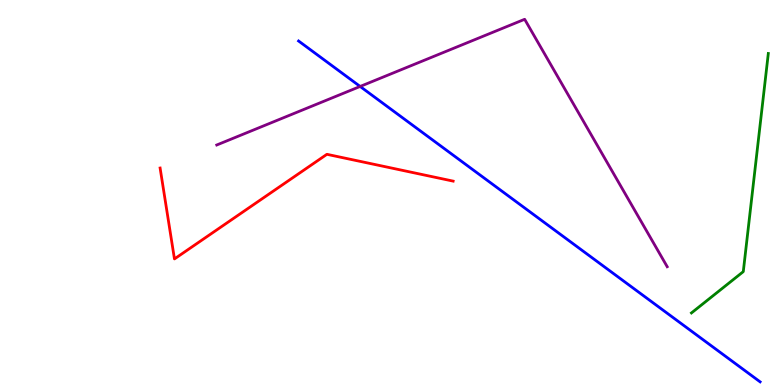[{'lines': ['blue', 'red'], 'intersections': []}, {'lines': ['green', 'red'], 'intersections': []}, {'lines': ['purple', 'red'], 'intersections': []}, {'lines': ['blue', 'green'], 'intersections': []}, {'lines': ['blue', 'purple'], 'intersections': [{'x': 4.65, 'y': 7.75}]}, {'lines': ['green', 'purple'], 'intersections': []}]